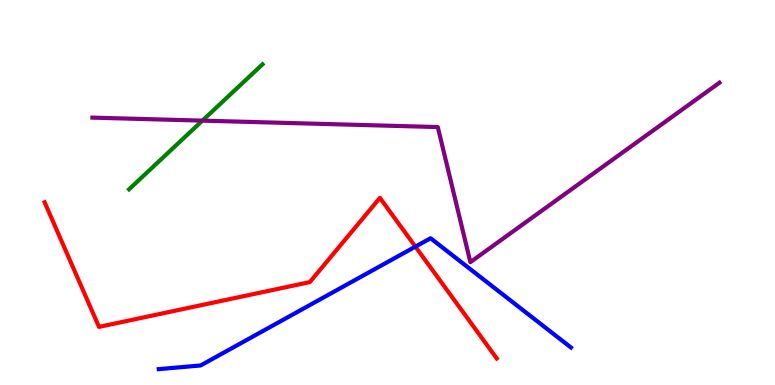[{'lines': ['blue', 'red'], 'intersections': [{'x': 5.36, 'y': 3.59}]}, {'lines': ['green', 'red'], 'intersections': []}, {'lines': ['purple', 'red'], 'intersections': []}, {'lines': ['blue', 'green'], 'intersections': []}, {'lines': ['blue', 'purple'], 'intersections': []}, {'lines': ['green', 'purple'], 'intersections': [{'x': 2.61, 'y': 6.87}]}]